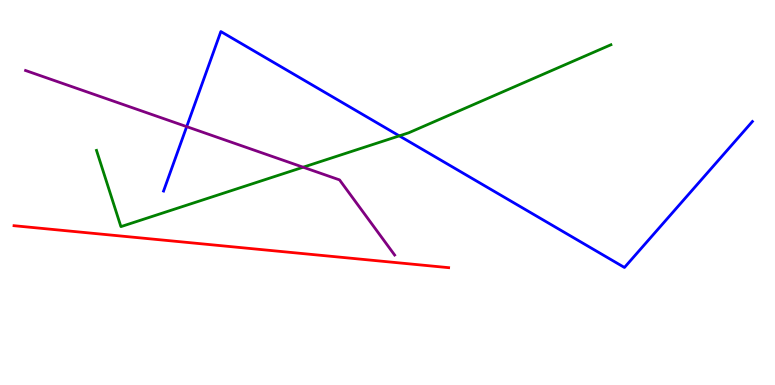[{'lines': ['blue', 'red'], 'intersections': []}, {'lines': ['green', 'red'], 'intersections': []}, {'lines': ['purple', 'red'], 'intersections': []}, {'lines': ['blue', 'green'], 'intersections': [{'x': 5.15, 'y': 6.47}]}, {'lines': ['blue', 'purple'], 'intersections': [{'x': 2.41, 'y': 6.71}]}, {'lines': ['green', 'purple'], 'intersections': [{'x': 3.91, 'y': 5.66}]}]